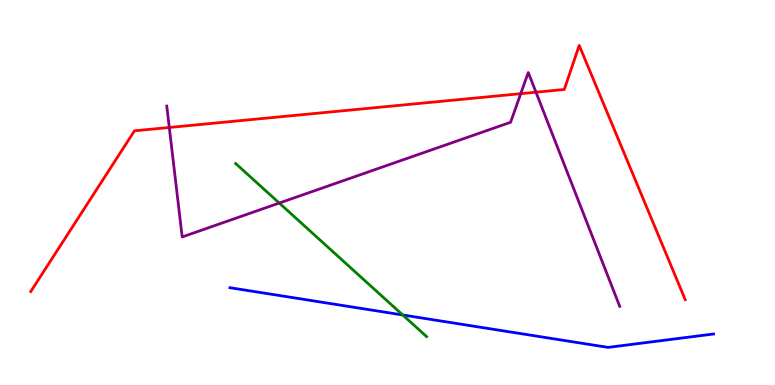[{'lines': ['blue', 'red'], 'intersections': []}, {'lines': ['green', 'red'], 'intersections': []}, {'lines': ['purple', 'red'], 'intersections': [{'x': 2.18, 'y': 6.69}, {'x': 6.72, 'y': 7.57}, {'x': 6.92, 'y': 7.61}]}, {'lines': ['blue', 'green'], 'intersections': [{'x': 5.2, 'y': 1.82}]}, {'lines': ['blue', 'purple'], 'intersections': []}, {'lines': ['green', 'purple'], 'intersections': [{'x': 3.6, 'y': 4.73}]}]